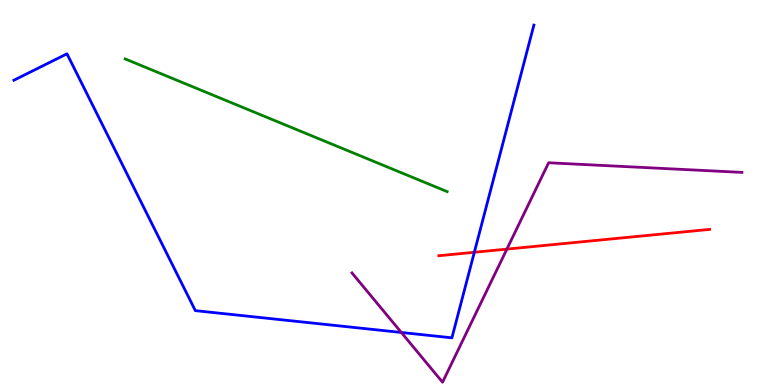[{'lines': ['blue', 'red'], 'intersections': [{'x': 6.12, 'y': 3.45}]}, {'lines': ['green', 'red'], 'intersections': []}, {'lines': ['purple', 'red'], 'intersections': [{'x': 6.54, 'y': 3.53}]}, {'lines': ['blue', 'green'], 'intersections': []}, {'lines': ['blue', 'purple'], 'intersections': [{'x': 5.18, 'y': 1.36}]}, {'lines': ['green', 'purple'], 'intersections': []}]